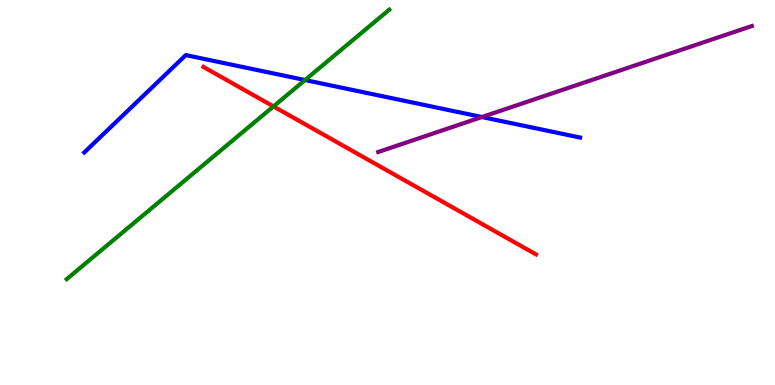[{'lines': ['blue', 'red'], 'intersections': []}, {'lines': ['green', 'red'], 'intersections': [{'x': 3.53, 'y': 7.24}]}, {'lines': ['purple', 'red'], 'intersections': []}, {'lines': ['blue', 'green'], 'intersections': [{'x': 3.94, 'y': 7.92}]}, {'lines': ['blue', 'purple'], 'intersections': [{'x': 6.22, 'y': 6.96}]}, {'lines': ['green', 'purple'], 'intersections': []}]